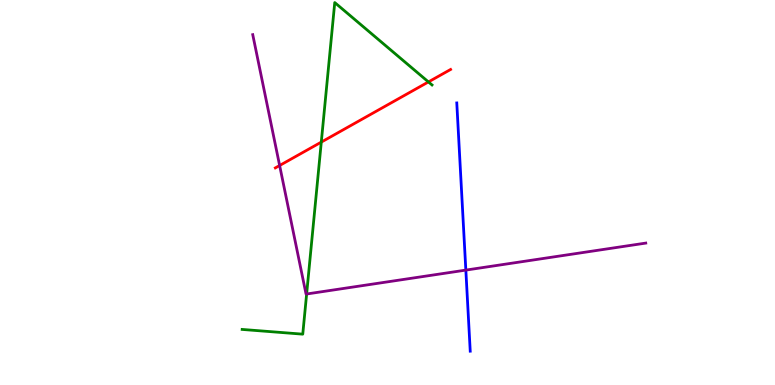[{'lines': ['blue', 'red'], 'intersections': []}, {'lines': ['green', 'red'], 'intersections': [{'x': 4.15, 'y': 6.31}, {'x': 5.53, 'y': 7.87}]}, {'lines': ['purple', 'red'], 'intersections': [{'x': 3.61, 'y': 5.7}]}, {'lines': ['blue', 'green'], 'intersections': []}, {'lines': ['blue', 'purple'], 'intersections': [{'x': 6.01, 'y': 2.98}]}, {'lines': ['green', 'purple'], 'intersections': [{'x': 3.96, 'y': 2.36}]}]